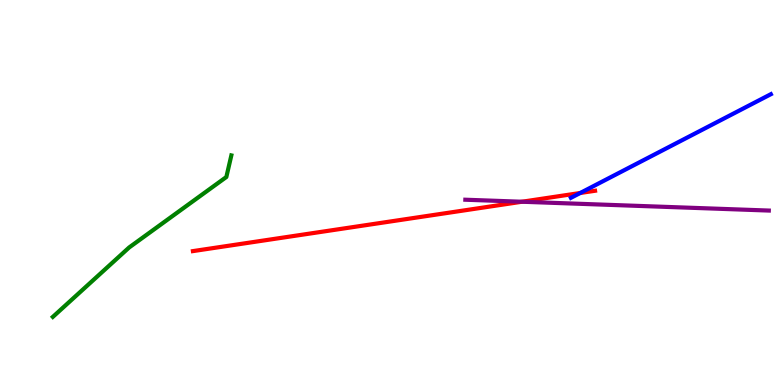[{'lines': ['blue', 'red'], 'intersections': [{'x': 7.49, 'y': 4.99}]}, {'lines': ['green', 'red'], 'intersections': []}, {'lines': ['purple', 'red'], 'intersections': [{'x': 6.73, 'y': 4.76}]}, {'lines': ['blue', 'green'], 'intersections': []}, {'lines': ['blue', 'purple'], 'intersections': []}, {'lines': ['green', 'purple'], 'intersections': []}]